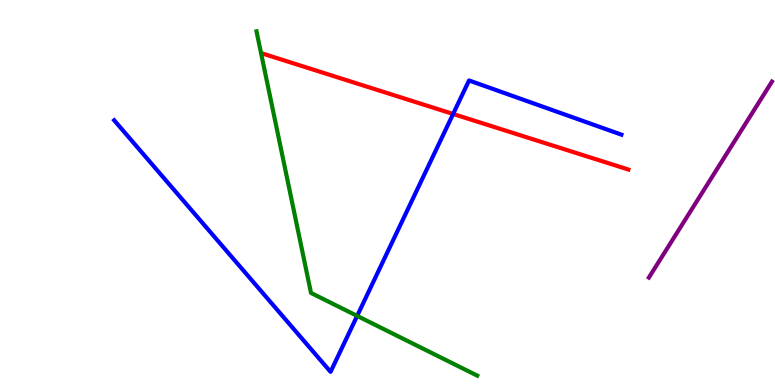[{'lines': ['blue', 'red'], 'intersections': [{'x': 5.85, 'y': 7.04}]}, {'lines': ['green', 'red'], 'intersections': []}, {'lines': ['purple', 'red'], 'intersections': []}, {'lines': ['blue', 'green'], 'intersections': [{'x': 4.61, 'y': 1.79}]}, {'lines': ['blue', 'purple'], 'intersections': []}, {'lines': ['green', 'purple'], 'intersections': []}]